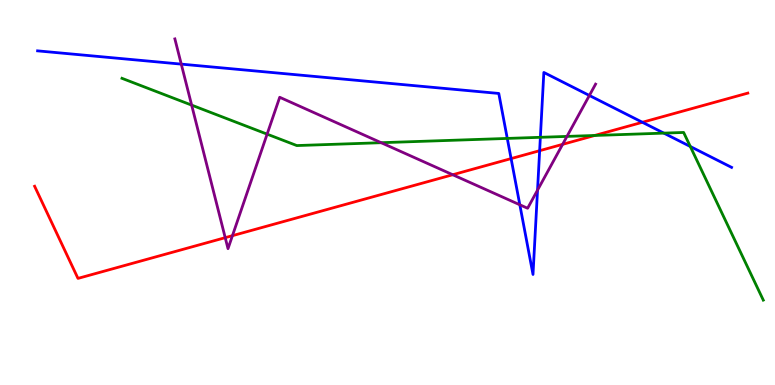[{'lines': ['blue', 'red'], 'intersections': [{'x': 6.59, 'y': 5.88}, {'x': 6.96, 'y': 6.09}, {'x': 8.29, 'y': 6.82}]}, {'lines': ['green', 'red'], 'intersections': [{'x': 7.67, 'y': 6.48}]}, {'lines': ['purple', 'red'], 'intersections': [{'x': 2.91, 'y': 3.83}, {'x': 3.0, 'y': 3.88}, {'x': 5.84, 'y': 5.46}, {'x': 7.26, 'y': 6.25}]}, {'lines': ['blue', 'green'], 'intersections': [{'x': 6.55, 'y': 6.4}, {'x': 6.97, 'y': 6.43}, {'x': 8.57, 'y': 6.54}, {'x': 8.91, 'y': 6.19}]}, {'lines': ['blue', 'purple'], 'intersections': [{'x': 2.34, 'y': 8.33}, {'x': 6.71, 'y': 4.68}, {'x': 6.94, 'y': 5.06}, {'x': 7.6, 'y': 7.52}]}, {'lines': ['green', 'purple'], 'intersections': [{'x': 2.47, 'y': 7.27}, {'x': 3.45, 'y': 6.52}, {'x': 4.92, 'y': 6.29}, {'x': 7.32, 'y': 6.46}]}]